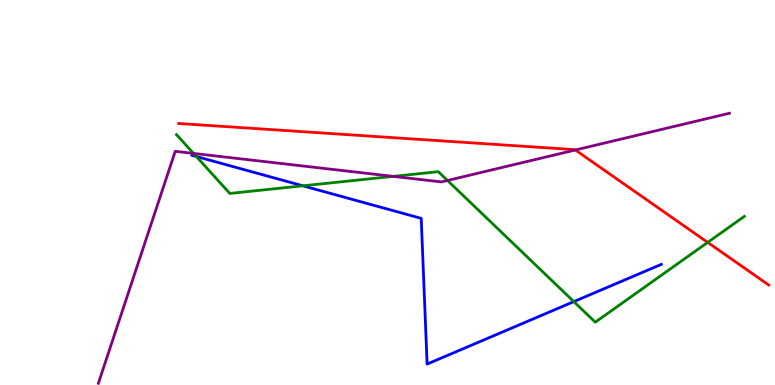[{'lines': ['blue', 'red'], 'intersections': []}, {'lines': ['green', 'red'], 'intersections': [{'x': 9.13, 'y': 3.7}]}, {'lines': ['purple', 'red'], 'intersections': [{'x': 7.42, 'y': 6.1}]}, {'lines': ['blue', 'green'], 'intersections': [{'x': 2.53, 'y': 5.94}, {'x': 3.91, 'y': 5.17}, {'x': 7.4, 'y': 2.17}]}, {'lines': ['blue', 'purple'], 'intersections': []}, {'lines': ['green', 'purple'], 'intersections': [{'x': 2.5, 'y': 6.02}, {'x': 5.07, 'y': 5.42}, {'x': 5.77, 'y': 5.31}]}]